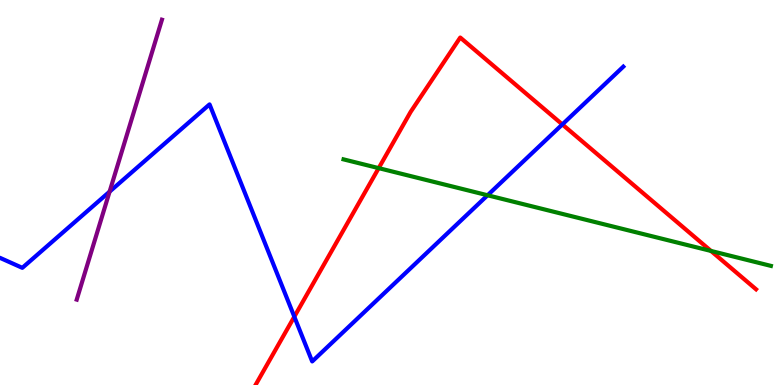[{'lines': ['blue', 'red'], 'intersections': [{'x': 3.8, 'y': 1.77}, {'x': 7.26, 'y': 6.77}]}, {'lines': ['green', 'red'], 'intersections': [{'x': 4.89, 'y': 5.63}, {'x': 9.17, 'y': 3.48}]}, {'lines': ['purple', 'red'], 'intersections': []}, {'lines': ['blue', 'green'], 'intersections': [{'x': 6.29, 'y': 4.93}]}, {'lines': ['blue', 'purple'], 'intersections': [{'x': 1.41, 'y': 5.02}]}, {'lines': ['green', 'purple'], 'intersections': []}]